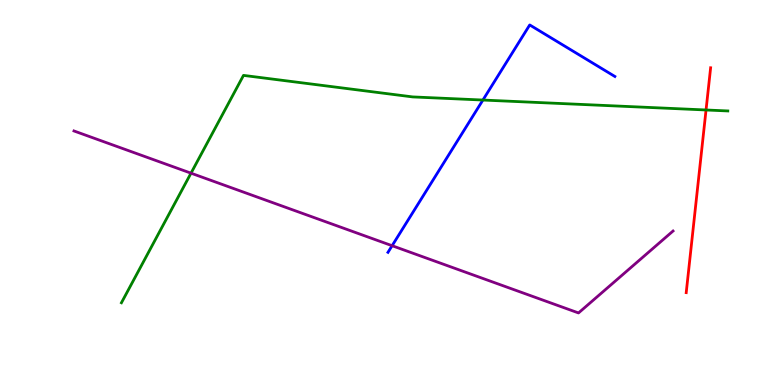[{'lines': ['blue', 'red'], 'intersections': []}, {'lines': ['green', 'red'], 'intersections': [{'x': 9.11, 'y': 7.14}]}, {'lines': ['purple', 'red'], 'intersections': []}, {'lines': ['blue', 'green'], 'intersections': [{'x': 6.23, 'y': 7.4}]}, {'lines': ['blue', 'purple'], 'intersections': [{'x': 5.06, 'y': 3.62}]}, {'lines': ['green', 'purple'], 'intersections': [{'x': 2.46, 'y': 5.5}]}]